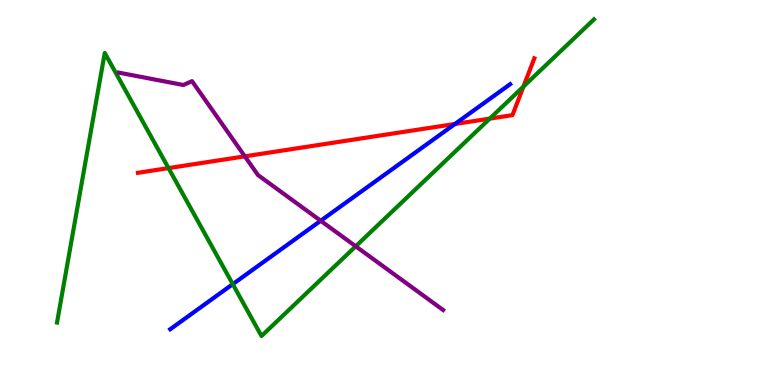[{'lines': ['blue', 'red'], 'intersections': [{'x': 5.87, 'y': 6.78}]}, {'lines': ['green', 'red'], 'intersections': [{'x': 2.17, 'y': 5.63}, {'x': 6.32, 'y': 6.92}, {'x': 6.75, 'y': 7.75}]}, {'lines': ['purple', 'red'], 'intersections': [{'x': 3.16, 'y': 5.94}]}, {'lines': ['blue', 'green'], 'intersections': [{'x': 3.0, 'y': 2.62}]}, {'lines': ['blue', 'purple'], 'intersections': [{'x': 4.14, 'y': 4.27}]}, {'lines': ['green', 'purple'], 'intersections': [{'x': 4.59, 'y': 3.6}]}]